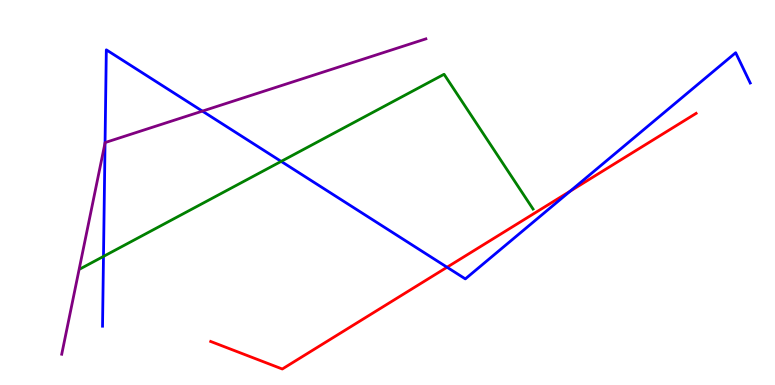[{'lines': ['blue', 'red'], 'intersections': [{'x': 5.77, 'y': 3.06}, {'x': 7.36, 'y': 5.04}]}, {'lines': ['green', 'red'], 'intersections': []}, {'lines': ['purple', 'red'], 'intersections': []}, {'lines': ['blue', 'green'], 'intersections': [{'x': 1.34, 'y': 3.34}, {'x': 3.63, 'y': 5.81}]}, {'lines': ['blue', 'purple'], 'intersections': [{'x': 1.36, 'y': 6.29}, {'x': 2.61, 'y': 7.11}]}, {'lines': ['green', 'purple'], 'intersections': []}]